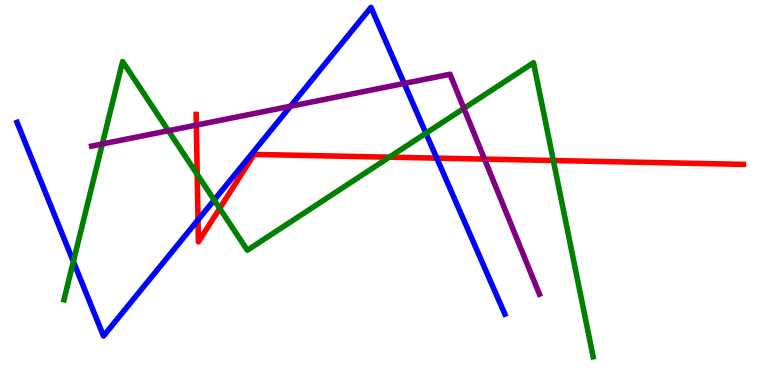[{'lines': ['blue', 'red'], 'intersections': [{'x': 2.55, 'y': 4.29}, {'x': 5.64, 'y': 5.89}]}, {'lines': ['green', 'red'], 'intersections': [{'x': 2.54, 'y': 5.47}, {'x': 2.83, 'y': 4.59}, {'x': 5.02, 'y': 5.92}, {'x': 7.14, 'y': 5.83}]}, {'lines': ['purple', 'red'], 'intersections': [{'x': 2.53, 'y': 6.75}, {'x': 6.25, 'y': 5.87}]}, {'lines': ['blue', 'green'], 'intersections': [{'x': 0.947, 'y': 3.21}, {'x': 2.76, 'y': 4.8}, {'x': 5.5, 'y': 6.54}]}, {'lines': ['blue', 'purple'], 'intersections': [{'x': 3.75, 'y': 7.24}, {'x': 5.22, 'y': 7.83}]}, {'lines': ['green', 'purple'], 'intersections': [{'x': 1.32, 'y': 6.26}, {'x': 2.17, 'y': 6.6}, {'x': 5.99, 'y': 7.19}]}]